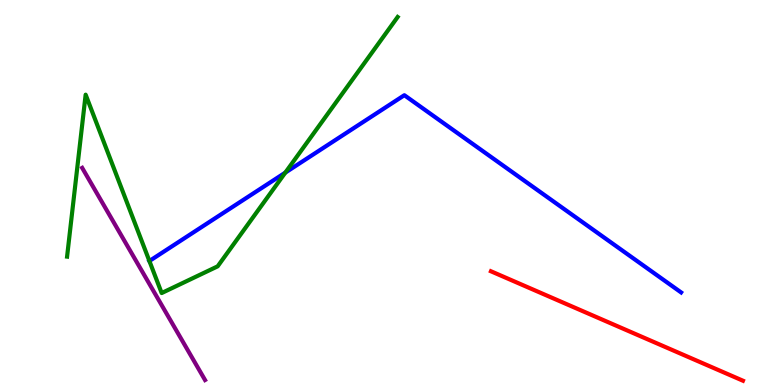[{'lines': ['blue', 'red'], 'intersections': []}, {'lines': ['green', 'red'], 'intersections': []}, {'lines': ['purple', 'red'], 'intersections': []}, {'lines': ['blue', 'green'], 'intersections': [{'x': 1.93, 'y': 3.22}, {'x': 3.68, 'y': 5.52}]}, {'lines': ['blue', 'purple'], 'intersections': []}, {'lines': ['green', 'purple'], 'intersections': []}]